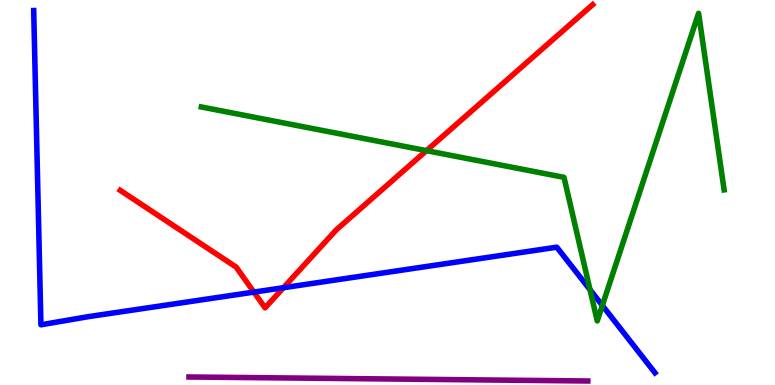[{'lines': ['blue', 'red'], 'intersections': [{'x': 3.28, 'y': 2.41}, {'x': 3.66, 'y': 2.53}]}, {'lines': ['green', 'red'], 'intersections': [{'x': 5.5, 'y': 6.09}]}, {'lines': ['purple', 'red'], 'intersections': []}, {'lines': ['blue', 'green'], 'intersections': [{'x': 7.61, 'y': 2.48}, {'x': 7.77, 'y': 2.07}]}, {'lines': ['blue', 'purple'], 'intersections': []}, {'lines': ['green', 'purple'], 'intersections': []}]